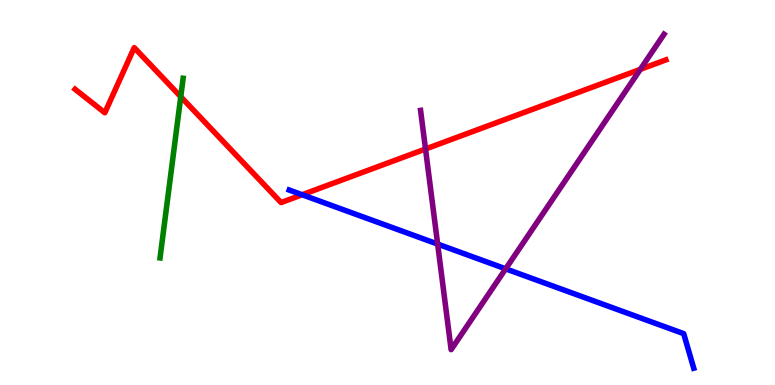[{'lines': ['blue', 'red'], 'intersections': [{'x': 3.9, 'y': 4.94}]}, {'lines': ['green', 'red'], 'intersections': [{'x': 2.33, 'y': 7.49}]}, {'lines': ['purple', 'red'], 'intersections': [{'x': 5.49, 'y': 6.13}, {'x': 8.26, 'y': 8.2}]}, {'lines': ['blue', 'green'], 'intersections': []}, {'lines': ['blue', 'purple'], 'intersections': [{'x': 5.65, 'y': 3.66}, {'x': 6.52, 'y': 3.02}]}, {'lines': ['green', 'purple'], 'intersections': []}]